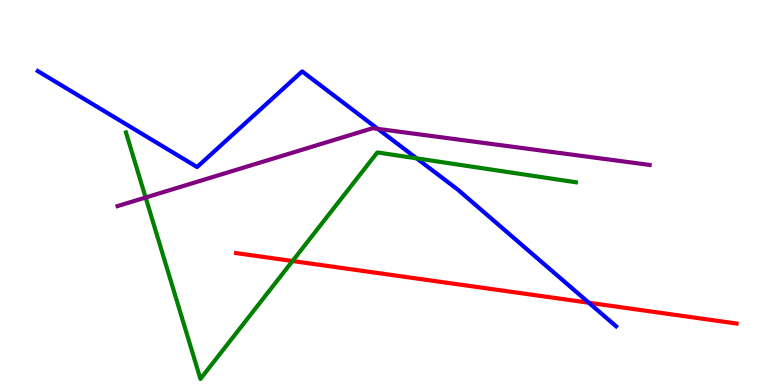[{'lines': ['blue', 'red'], 'intersections': [{'x': 7.6, 'y': 2.14}]}, {'lines': ['green', 'red'], 'intersections': [{'x': 3.77, 'y': 3.22}]}, {'lines': ['purple', 'red'], 'intersections': []}, {'lines': ['blue', 'green'], 'intersections': [{'x': 5.38, 'y': 5.89}]}, {'lines': ['blue', 'purple'], 'intersections': [{'x': 4.88, 'y': 6.65}]}, {'lines': ['green', 'purple'], 'intersections': [{'x': 1.88, 'y': 4.87}]}]